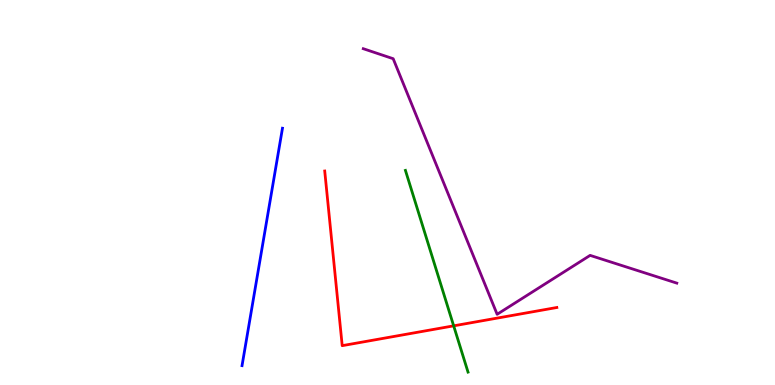[{'lines': ['blue', 'red'], 'intersections': []}, {'lines': ['green', 'red'], 'intersections': [{'x': 5.85, 'y': 1.54}]}, {'lines': ['purple', 'red'], 'intersections': []}, {'lines': ['blue', 'green'], 'intersections': []}, {'lines': ['blue', 'purple'], 'intersections': []}, {'lines': ['green', 'purple'], 'intersections': []}]